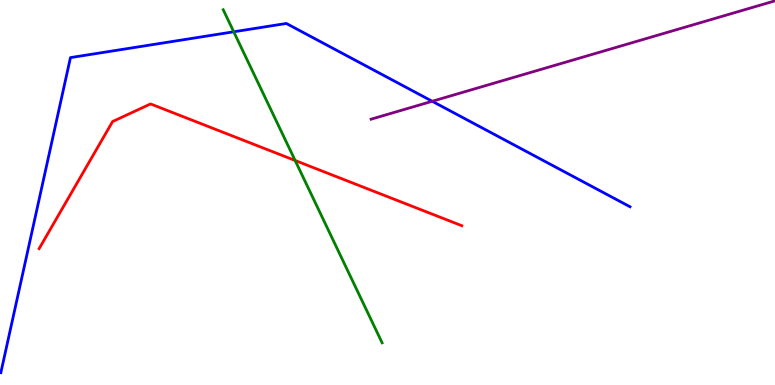[{'lines': ['blue', 'red'], 'intersections': []}, {'lines': ['green', 'red'], 'intersections': [{'x': 3.81, 'y': 5.83}]}, {'lines': ['purple', 'red'], 'intersections': []}, {'lines': ['blue', 'green'], 'intersections': [{'x': 3.02, 'y': 9.17}]}, {'lines': ['blue', 'purple'], 'intersections': [{'x': 5.58, 'y': 7.37}]}, {'lines': ['green', 'purple'], 'intersections': []}]